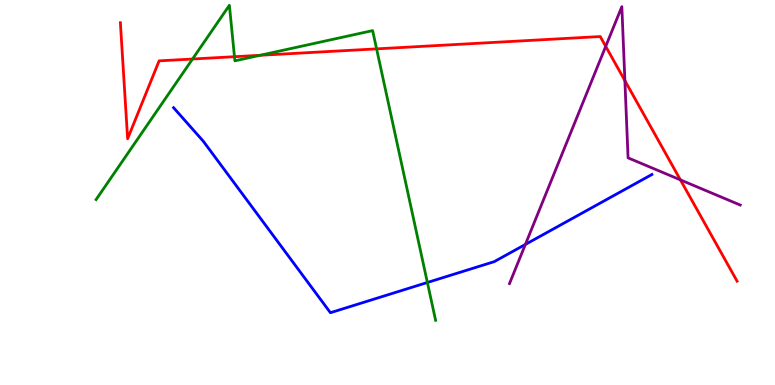[{'lines': ['blue', 'red'], 'intersections': []}, {'lines': ['green', 'red'], 'intersections': [{'x': 2.48, 'y': 8.47}, {'x': 3.03, 'y': 8.53}, {'x': 3.36, 'y': 8.56}, {'x': 4.86, 'y': 8.73}]}, {'lines': ['purple', 'red'], 'intersections': [{'x': 7.82, 'y': 8.8}, {'x': 8.06, 'y': 7.91}, {'x': 8.78, 'y': 5.33}]}, {'lines': ['blue', 'green'], 'intersections': [{'x': 5.51, 'y': 2.66}]}, {'lines': ['blue', 'purple'], 'intersections': [{'x': 6.78, 'y': 3.65}]}, {'lines': ['green', 'purple'], 'intersections': []}]